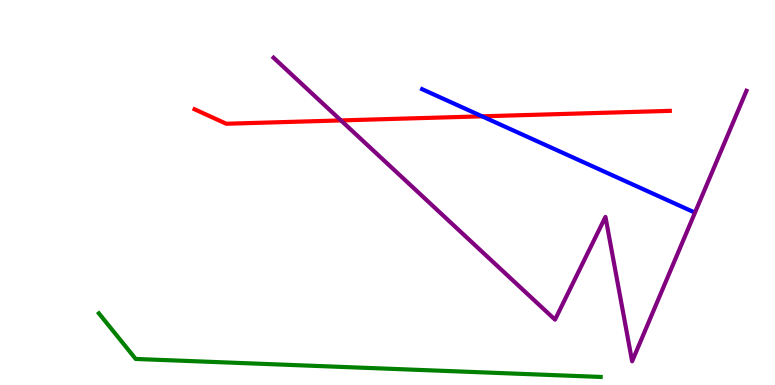[{'lines': ['blue', 'red'], 'intersections': [{'x': 6.22, 'y': 6.98}]}, {'lines': ['green', 'red'], 'intersections': []}, {'lines': ['purple', 'red'], 'intersections': [{'x': 4.4, 'y': 6.87}]}, {'lines': ['blue', 'green'], 'intersections': []}, {'lines': ['blue', 'purple'], 'intersections': []}, {'lines': ['green', 'purple'], 'intersections': []}]